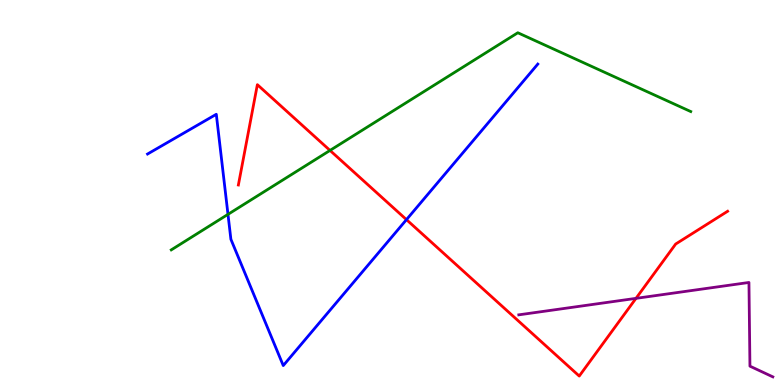[{'lines': ['blue', 'red'], 'intersections': [{'x': 5.24, 'y': 4.3}]}, {'lines': ['green', 'red'], 'intersections': [{'x': 4.26, 'y': 6.09}]}, {'lines': ['purple', 'red'], 'intersections': [{'x': 8.21, 'y': 2.25}]}, {'lines': ['blue', 'green'], 'intersections': [{'x': 2.94, 'y': 4.43}]}, {'lines': ['blue', 'purple'], 'intersections': []}, {'lines': ['green', 'purple'], 'intersections': []}]